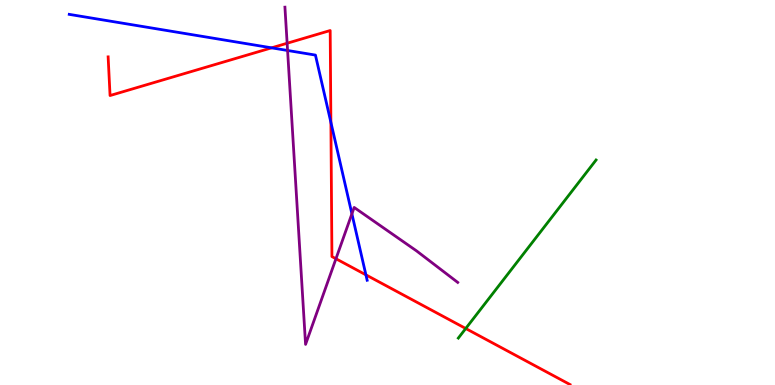[{'lines': ['blue', 'red'], 'intersections': [{'x': 3.5, 'y': 8.76}, {'x': 4.27, 'y': 6.82}, {'x': 4.72, 'y': 2.86}]}, {'lines': ['green', 'red'], 'intersections': [{'x': 6.01, 'y': 1.47}]}, {'lines': ['purple', 'red'], 'intersections': [{'x': 3.7, 'y': 8.88}, {'x': 4.33, 'y': 3.28}]}, {'lines': ['blue', 'green'], 'intersections': []}, {'lines': ['blue', 'purple'], 'intersections': [{'x': 3.71, 'y': 8.69}, {'x': 4.54, 'y': 4.45}]}, {'lines': ['green', 'purple'], 'intersections': []}]